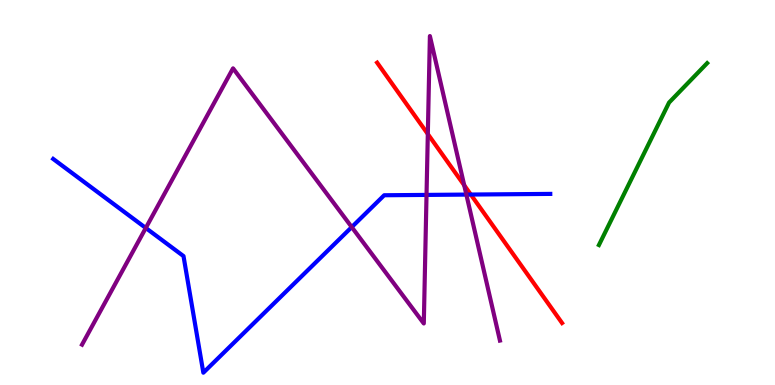[{'lines': ['blue', 'red'], 'intersections': [{'x': 6.07, 'y': 4.95}]}, {'lines': ['green', 'red'], 'intersections': []}, {'lines': ['purple', 'red'], 'intersections': [{'x': 5.52, 'y': 6.52}, {'x': 5.99, 'y': 5.19}]}, {'lines': ['blue', 'green'], 'intersections': []}, {'lines': ['blue', 'purple'], 'intersections': [{'x': 1.88, 'y': 4.08}, {'x': 4.54, 'y': 4.1}, {'x': 5.5, 'y': 4.94}, {'x': 6.02, 'y': 4.95}]}, {'lines': ['green', 'purple'], 'intersections': []}]